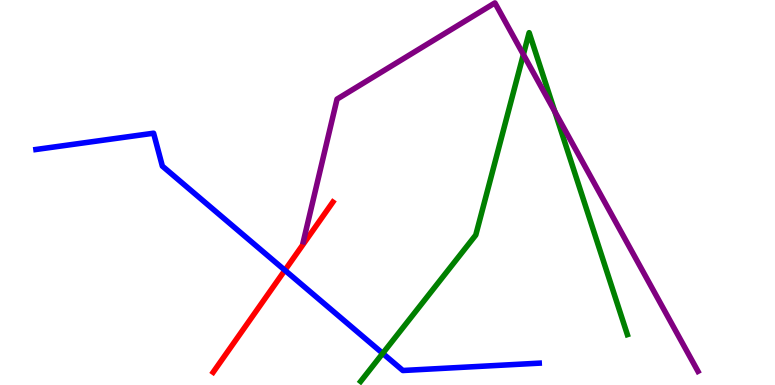[{'lines': ['blue', 'red'], 'intersections': [{'x': 3.68, 'y': 2.98}]}, {'lines': ['green', 'red'], 'intersections': []}, {'lines': ['purple', 'red'], 'intersections': []}, {'lines': ['blue', 'green'], 'intersections': [{'x': 4.94, 'y': 0.821}]}, {'lines': ['blue', 'purple'], 'intersections': []}, {'lines': ['green', 'purple'], 'intersections': [{'x': 6.75, 'y': 8.58}, {'x': 7.16, 'y': 7.1}]}]